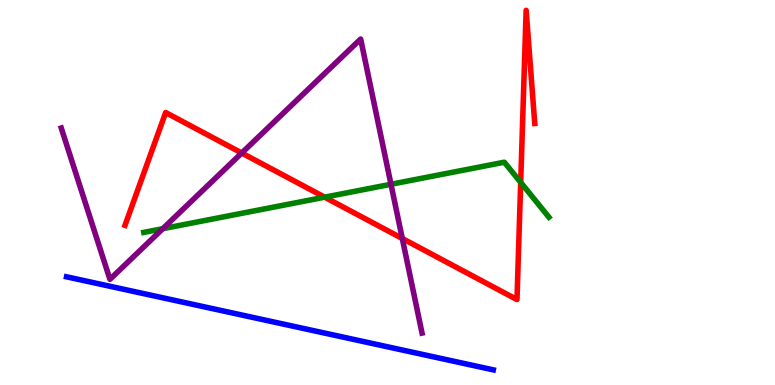[{'lines': ['blue', 'red'], 'intersections': []}, {'lines': ['green', 'red'], 'intersections': [{'x': 4.19, 'y': 4.88}, {'x': 6.72, 'y': 5.26}]}, {'lines': ['purple', 'red'], 'intersections': [{'x': 3.12, 'y': 6.03}, {'x': 5.19, 'y': 3.8}]}, {'lines': ['blue', 'green'], 'intersections': []}, {'lines': ['blue', 'purple'], 'intersections': []}, {'lines': ['green', 'purple'], 'intersections': [{'x': 2.1, 'y': 4.06}, {'x': 5.04, 'y': 5.21}]}]